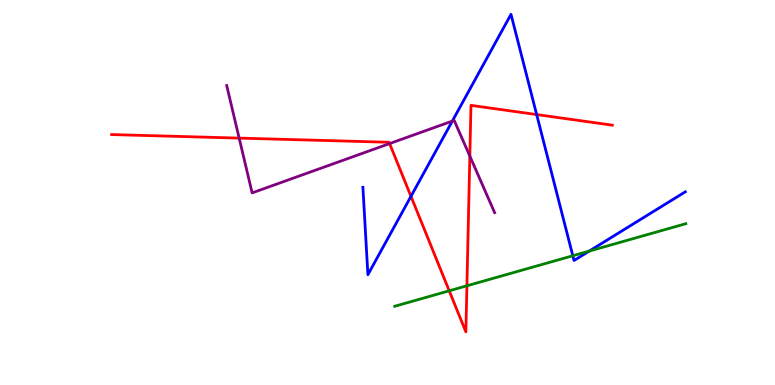[{'lines': ['blue', 'red'], 'intersections': [{'x': 5.3, 'y': 4.9}, {'x': 6.92, 'y': 7.02}]}, {'lines': ['green', 'red'], 'intersections': [{'x': 5.8, 'y': 2.45}, {'x': 6.02, 'y': 2.58}]}, {'lines': ['purple', 'red'], 'intersections': [{'x': 3.09, 'y': 6.41}, {'x': 5.03, 'y': 6.27}, {'x': 6.06, 'y': 5.95}]}, {'lines': ['blue', 'green'], 'intersections': [{'x': 7.39, 'y': 3.36}, {'x': 7.6, 'y': 3.48}]}, {'lines': ['blue', 'purple'], 'intersections': [{'x': 5.84, 'y': 6.86}]}, {'lines': ['green', 'purple'], 'intersections': []}]